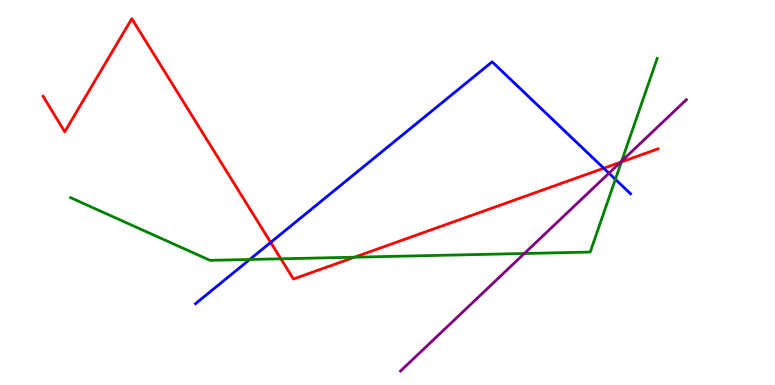[{'lines': ['blue', 'red'], 'intersections': [{'x': 3.49, 'y': 3.7}, {'x': 7.79, 'y': 5.63}]}, {'lines': ['green', 'red'], 'intersections': [{'x': 3.62, 'y': 3.28}, {'x': 4.57, 'y': 3.32}, {'x': 8.02, 'y': 5.79}]}, {'lines': ['purple', 'red'], 'intersections': [{'x': 8.01, 'y': 5.79}]}, {'lines': ['blue', 'green'], 'intersections': [{'x': 3.22, 'y': 3.26}, {'x': 7.94, 'y': 5.34}]}, {'lines': ['blue', 'purple'], 'intersections': [{'x': 7.86, 'y': 5.5}]}, {'lines': ['green', 'purple'], 'intersections': [{'x': 6.77, 'y': 3.42}, {'x': 8.02, 'y': 5.82}]}]